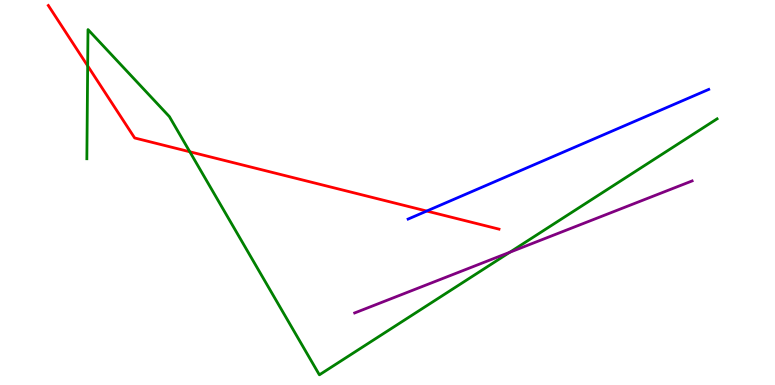[{'lines': ['blue', 'red'], 'intersections': [{'x': 5.51, 'y': 4.52}]}, {'lines': ['green', 'red'], 'intersections': [{'x': 1.13, 'y': 8.29}, {'x': 2.45, 'y': 6.06}]}, {'lines': ['purple', 'red'], 'intersections': []}, {'lines': ['blue', 'green'], 'intersections': []}, {'lines': ['blue', 'purple'], 'intersections': []}, {'lines': ['green', 'purple'], 'intersections': [{'x': 6.58, 'y': 3.45}]}]